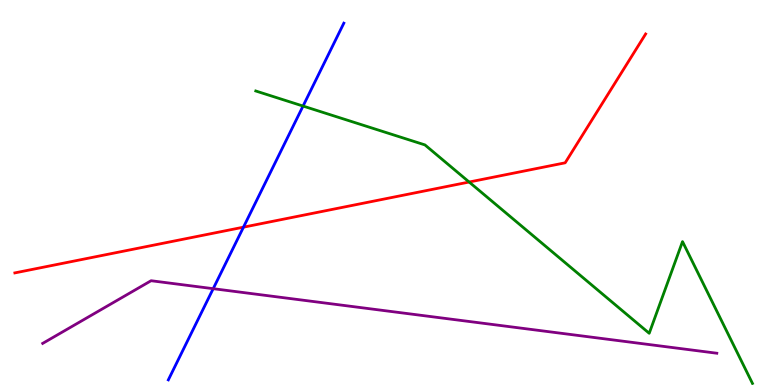[{'lines': ['blue', 'red'], 'intersections': [{'x': 3.14, 'y': 4.1}]}, {'lines': ['green', 'red'], 'intersections': [{'x': 6.05, 'y': 5.27}]}, {'lines': ['purple', 'red'], 'intersections': []}, {'lines': ['blue', 'green'], 'intersections': [{'x': 3.91, 'y': 7.25}]}, {'lines': ['blue', 'purple'], 'intersections': [{'x': 2.75, 'y': 2.5}]}, {'lines': ['green', 'purple'], 'intersections': []}]